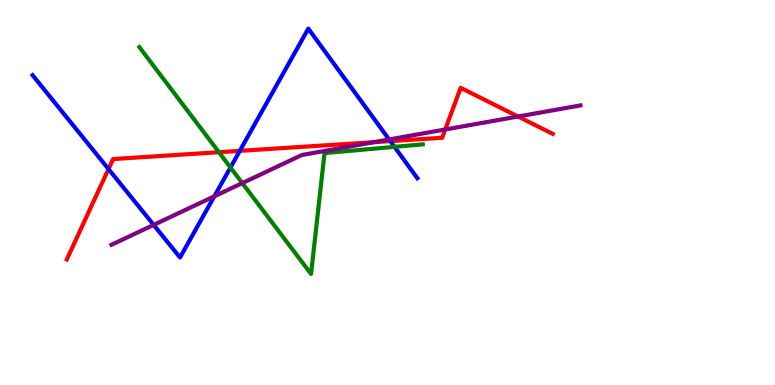[{'lines': ['blue', 'red'], 'intersections': [{'x': 1.4, 'y': 5.61}, {'x': 3.09, 'y': 6.08}, {'x': 5.04, 'y': 6.33}]}, {'lines': ['green', 'red'], 'intersections': [{'x': 2.82, 'y': 6.05}]}, {'lines': ['purple', 'red'], 'intersections': [{'x': 4.82, 'y': 6.31}, {'x': 5.74, 'y': 6.64}, {'x': 6.68, 'y': 6.97}]}, {'lines': ['blue', 'green'], 'intersections': [{'x': 2.97, 'y': 5.65}, {'x': 5.09, 'y': 6.19}]}, {'lines': ['blue', 'purple'], 'intersections': [{'x': 1.98, 'y': 4.16}, {'x': 2.77, 'y': 4.9}, {'x': 5.02, 'y': 6.38}]}, {'lines': ['green', 'purple'], 'intersections': [{'x': 3.13, 'y': 5.24}]}]